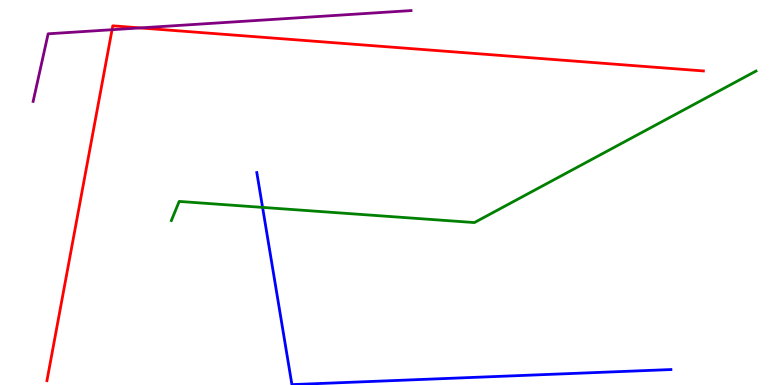[{'lines': ['blue', 'red'], 'intersections': []}, {'lines': ['green', 'red'], 'intersections': []}, {'lines': ['purple', 'red'], 'intersections': [{'x': 1.45, 'y': 9.23}, {'x': 1.81, 'y': 9.27}]}, {'lines': ['blue', 'green'], 'intersections': [{'x': 3.39, 'y': 4.61}]}, {'lines': ['blue', 'purple'], 'intersections': []}, {'lines': ['green', 'purple'], 'intersections': []}]